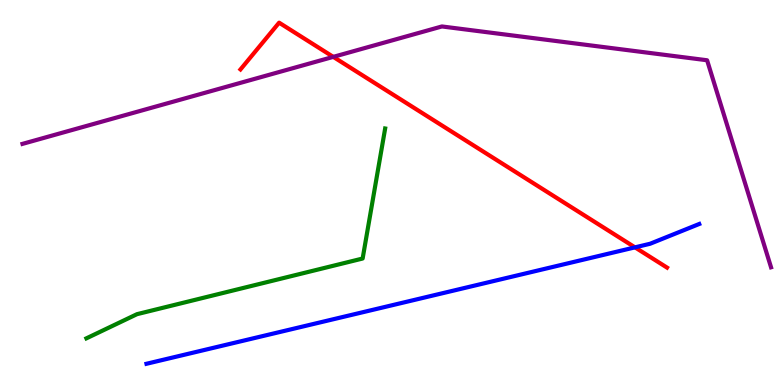[{'lines': ['blue', 'red'], 'intersections': [{'x': 8.19, 'y': 3.58}]}, {'lines': ['green', 'red'], 'intersections': []}, {'lines': ['purple', 'red'], 'intersections': [{'x': 4.3, 'y': 8.52}]}, {'lines': ['blue', 'green'], 'intersections': []}, {'lines': ['blue', 'purple'], 'intersections': []}, {'lines': ['green', 'purple'], 'intersections': []}]